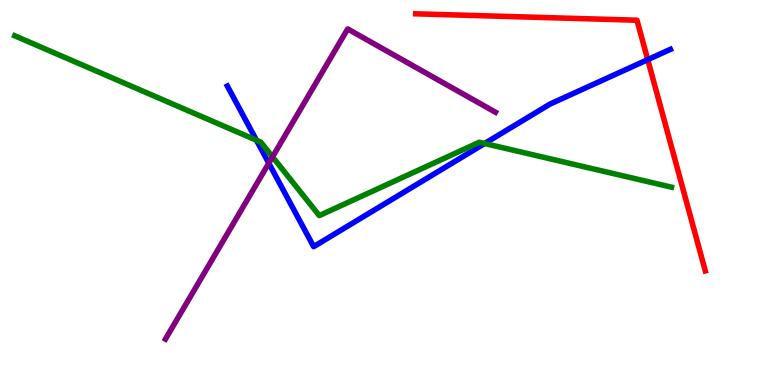[{'lines': ['blue', 'red'], 'intersections': [{'x': 8.36, 'y': 8.45}]}, {'lines': ['green', 'red'], 'intersections': []}, {'lines': ['purple', 'red'], 'intersections': []}, {'lines': ['blue', 'green'], 'intersections': [{'x': 3.31, 'y': 6.36}, {'x': 6.25, 'y': 6.27}]}, {'lines': ['blue', 'purple'], 'intersections': [{'x': 3.47, 'y': 5.76}]}, {'lines': ['green', 'purple'], 'intersections': [{'x': 3.52, 'y': 5.93}]}]